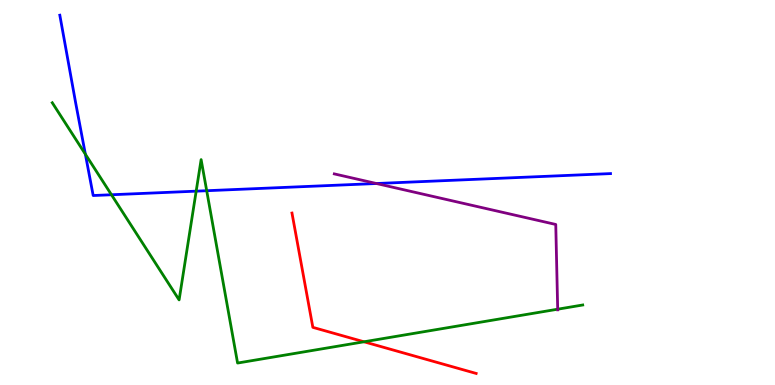[{'lines': ['blue', 'red'], 'intersections': []}, {'lines': ['green', 'red'], 'intersections': [{'x': 4.7, 'y': 1.12}]}, {'lines': ['purple', 'red'], 'intersections': []}, {'lines': ['blue', 'green'], 'intersections': [{'x': 1.1, 'y': 6.0}, {'x': 1.44, 'y': 4.94}, {'x': 2.53, 'y': 5.03}, {'x': 2.67, 'y': 5.05}]}, {'lines': ['blue', 'purple'], 'intersections': [{'x': 4.86, 'y': 5.23}]}, {'lines': ['green', 'purple'], 'intersections': [{'x': 7.2, 'y': 1.97}]}]